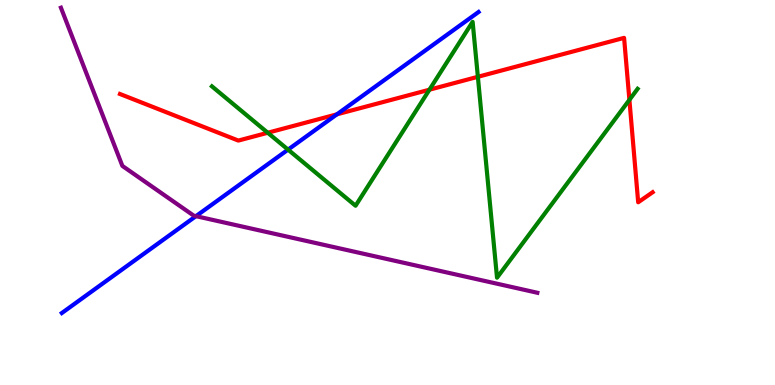[{'lines': ['blue', 'red'], 'intersections': [{'x': 4.35, 'y': 7.03}]}, {'lines': ['green', 'red'], 'intersections': [{'x': 3.45, 'y': 6.55}, {'x': 5.54, 'y': 7.67}, {'x': 6.17, 'y': 8.01}, {'x': 8.12, 'y': 7.41}]}, {'lines': ['purple', 'red'], 'intersections': []}, {'lines': ['blue', 'green'], 'intersections': [{'x': 3.72, 'y': 6.11}]}, {'lines': ['blue', 'purple'], 'intersections': [{'x': 2.53, 'y': 4.39}]}, {'lines': ['green', 'purple'], 'intersections': []}]